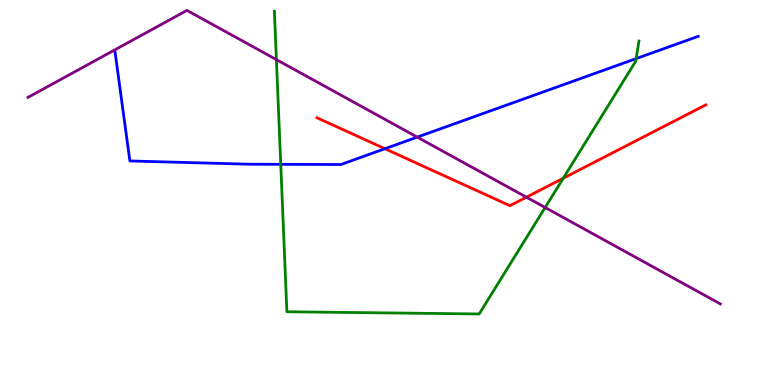[{'lines': ['blue', 'red'], 'intersections': [{'x': 4.97, 'y': 6.14}]}, {'lines': ['green', 'red'], 'intersections': [{'x': 7.27, 'y': 5.37}]}, {'lines': ['purple', 'red'], 'intersections': [{'x': 6.79, 'y': 4.88}]}, {'lines': ['blue', 'green'], 'intersections': [{'x': 3.62, 'y': 5.73}, {'x': 8.21, 'y': 8.48}]}, {'lines': ['blue', 'purple'], 'intersections': [{'x': 5.38, 'y': 6.44}]}, {'lines': ['green', 'purple'], 'intersections': [{'x': 3.57, 'y': 8.45}, {'x': 7.03, 'y': 4.61}]}]